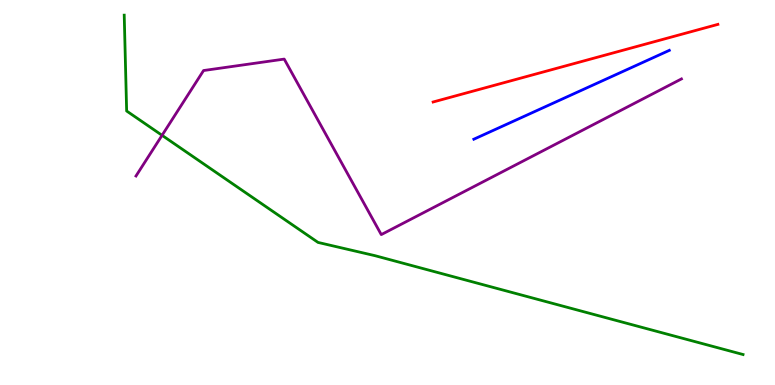[{'lines': ['blue', 'red'], 'intersections': []}, {'lines': ['green', 'red'], 'intersections': []}, {'lines': ['purple', 'red'], 'intersections': []}, {'lines': ['blue', 'green'], 'intersections': []}, {'lines': ['blue', 'purple'], 'intersections': []}, {'lines': ['green', 'purple'], 'intersections': [{'x': 2.09, 'y': 6.49}]}]